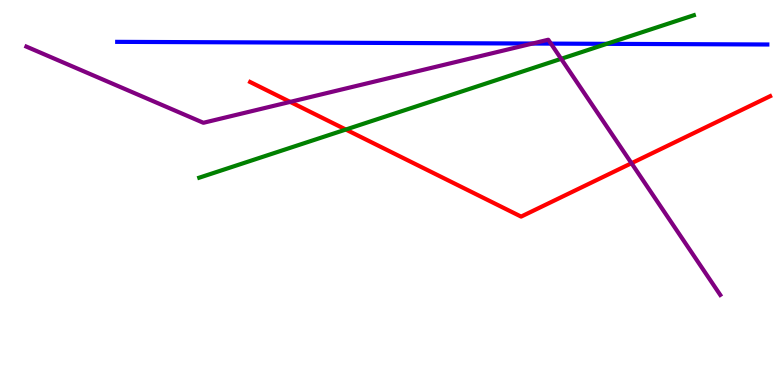[{'lines': ['blue', 'red'], 'intersections': []}, {'lines': ['green', 'red'], 'intersections': [{'x': 4.46, 'y': 6.64}]}, {'lines': ['purple', 'red'], 'intersections': [{'x': 3.74, 'y': 7.35}, {'x': 8.15, 'y': 5.76}]}, {'lines': ['blue', 'green'], 'intersections': [{'x': 7.83, 'y': 8.86}]}, {'lines': ['blue', 'purple'], 'intersections': [{'x': 6.87, 'y': 8.87}, {'x': 7.11, 'y': 8.87}]}, {'lines': ['green', 'purple'], 'intersections': [{'x': 7.24, 'y': 8.47}]}]